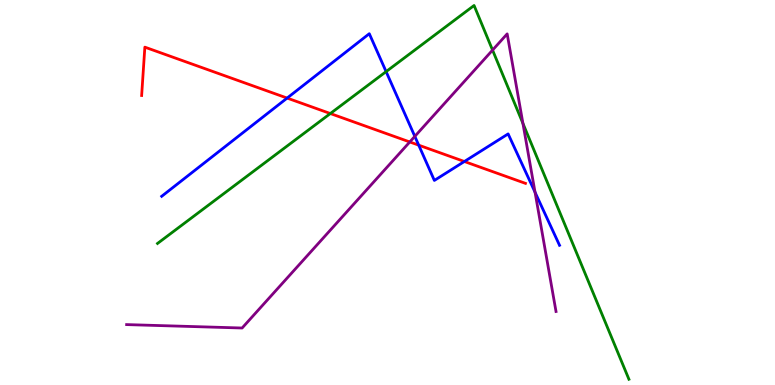[{'lines': ['blue', 'red'], 'intersections': [{'x': 3.7, 'y': 7.45}, {'x': 5.4, 'y': 6.23}, {'x': 5.99, 'y': 5.81}]}, {'lines': ['green', 'red'], 'intersections': [{'x': 4.26, 'y': 7.05}]}, {'lines': ['purple', 'red'], 'intersections': [{'x': 5.29, 'y': 6.31}]}, {'lines': ['blue', 'green'], 'intersections': [{'x': 4.98, 'y': 8.14}]}, {'lines': ['blue', 'purple'], 'intersections': [{'x': 5.35, 'y': 6.46}, {'x': 6.9, 'y': 5.01}]}, {'lines': ['green', 'purple'], 'intersections': [{'x': 6.36, 'y': 8.7}, {'x': 6.75, 'y': 6.79}]}]